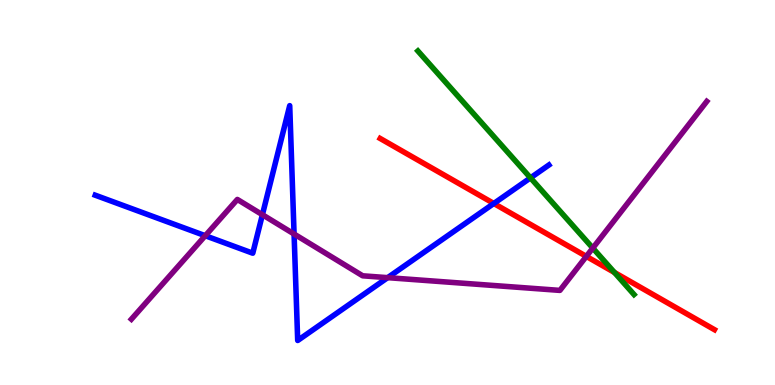[{'lines': ['blue', 'red'], 'intersections': [{'x': 6.37, 'y': 4.71}]}, {'lines': ['green', 'red'], 'intersections': [{'x': 7.93, 'y': 2.92}]}, {'lines': ['purple', 'red'], 'intersections': [{'x': 7.57, 'y': 3.34}]}, {'lines': ['blue', 'green'], 'intersections': [{'x': 6.85, 'y': 5.38}]}, {'lines': ['blue', 'purple'], 'intersections': [{'x': 2.65, 'y': 3.88}, {'x': 3.39, 'y': 4.42}, {'x': 3.79, 'y': 3.92}, {'x': 5.0, 'y': 2.79}]}, {'lines': ['green', 'purple'], 'intersections': [{'x': 7.65, 'y': 3.56}]}]